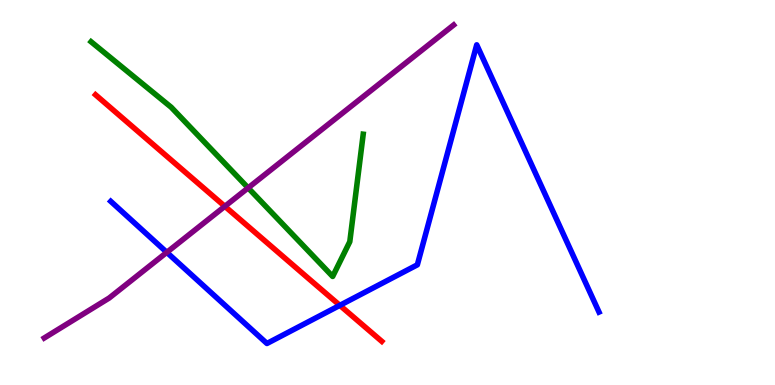[{'lines': ['blue', 'red'], 'intersections': [{'x': 4.38, 'y': 2.07}]}, {'lines': ['green', 'red'], 'intersections': []}, {'lines': ['purple', 'red'], 'intersections': [{'x': 2.9, 'y': 4.64}]}, {'lines': ['blue', 'green'], 'intersections': []}, {'lines': ['blue', 'purple'], 'intersections': [{'x': 2.15, 'y': 3.45}]}, {'lines': ['green', 'purple'], 'intersections': [{'x': 3.2, 'y': 5.12}]}]